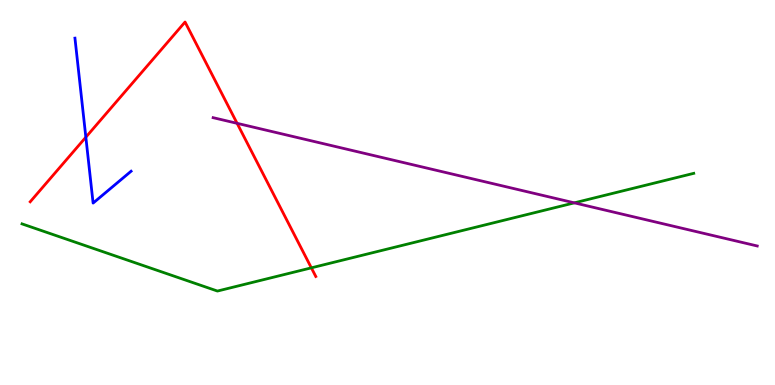[{'lines': ['blue', 'red'], 'intersections': [{'x': 1.11, 'y': 6.44}]}, {'lines': ['green', 'red'], 'intersections': [{'x': 4.02, 'y': 3.04}]}, {'lines': ['purple', 'red'], 'intersections': [{'x': 3.06, 'y': 6.8}]}, {'lines': ['blue', 'green'], 'intersections': []}, {'lines': ['blue', 'purple'], 'intersections': []}, {'lines': ['green', 'purple'], 'intersections': [{'x': 7.41, 'y': 4.73}]}]